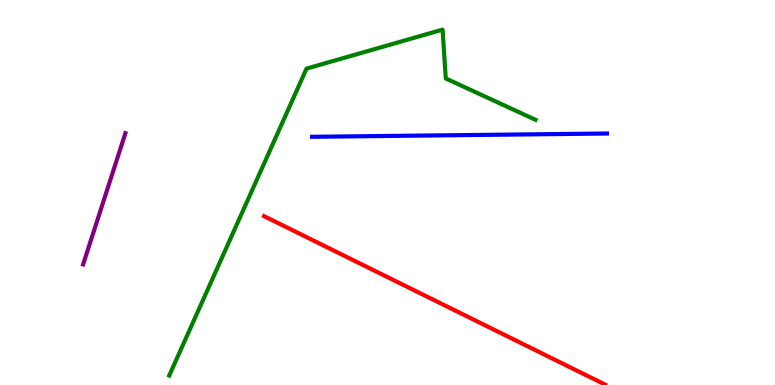[{'lines': ['blue', 'red'], 'intersections': []}, {'lines': ['green', 'red'], 'intersections': []}, {'lines': ['purple', 'red'], 'intersections': []}, {'lines': ['blue', 'green'], 'intersections': []}, {'lines': ['blue', 'purple'], 'intersections': []}, {'lines': ['green', 'purple'], 'intersections': []}]